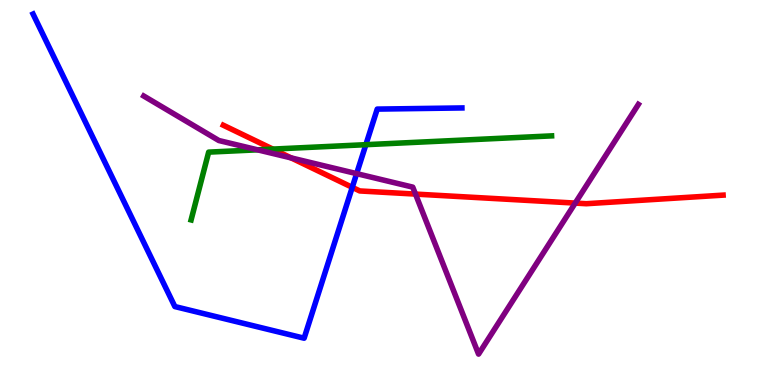[{'lines': ['blue', 'red'], 'intersections': [{'x': 4.55, 'y': 5.13}]}, {'lines': ['green', 'red'], 'intersections': [{'x': 3.52, 'y': 6.13}]}, {'lines': ['purple', 'red'], 'intersections': [{'x': 3.76, 'y': 5.9}, {'x': 5.36, 'y': 4.96}, {'x': 7.42, 'y': 4.72}]}, {'lines': ['blue', 'green'], 'intersections': [{'x': 4.72, 'y': 6.24}]}, {'lines': ['blue', 'purple'], 'intersections': [{'x': 4.6, 'y': 5.49}]}, {'lines': ['green', 'purple'], 'intersections': [{'x': 3.32, 'y': 6.11}]}]